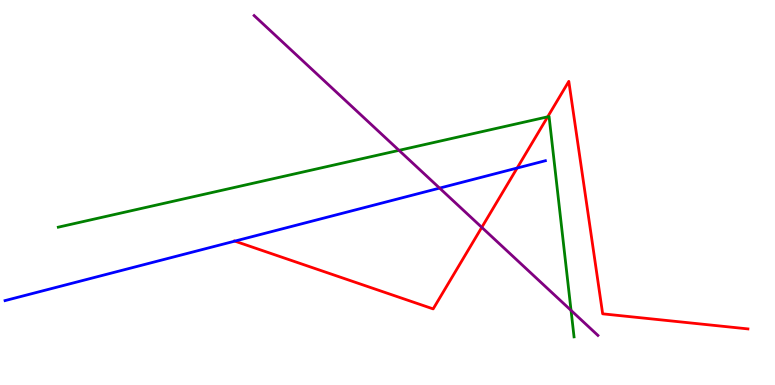[{'lines': ['blue', 'red'], 'intersections': [{'x': 3.03, 'y': 3.74}, {'x': 6.67, 'y': 5.64}]}, {'lines': ['green', 'red'], 'intersections': [{'x': 7.07, 'y': 6.97}]}, {'lines': ['purple', 'red'], 'intersections': [{'x': 6.22, 'y': 4.09}]}, {'lines': ['blue', 'green'], 'intersections': []}, {'lines': ['blue', 'purple'], 'intersections': [{'x': 5.67, 'y': 5.11}]}, {'lines': ['green', 'purple'], 'intersections': [{'x': 5.15, 'y': 6.09}, {'x': 7.37, 'y': 1.94}]}]